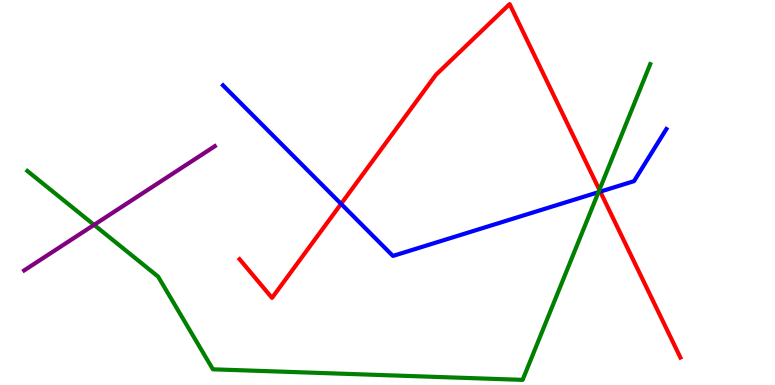[{'lines': ['blue', 'red'], 'intersections': [{'x': 4.4, 'y': 4.7}, {'x': 7.75, 'y': 5.02}]}, {'lines': ['green', 'red'], 'intersections': [{'x': 7.73, 'y': 5.07}]}, {'lines': ['purple', 'red'], 'intersections': []}, {'lines': ['blue', 'green'], 'intersections': [{'x': 7.72, 'y': 5.01}]}, {'lines': ['blue', 'purple'], 'intersections': []}, {'lines': ['green', 'purple'], 'intersections': [{'x': 1.21, 'y': 4.16}]}]